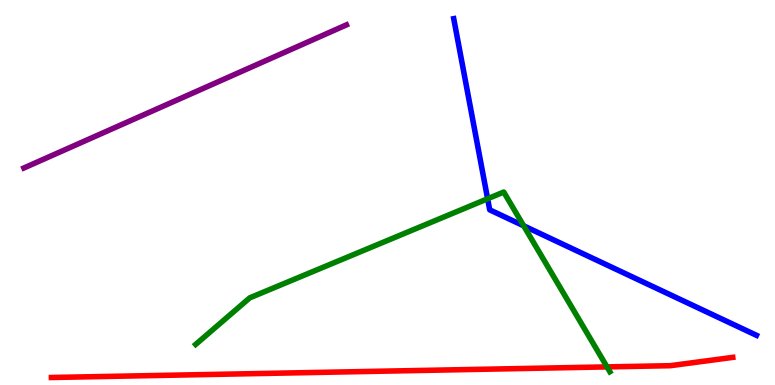[{'lines': ['blue', 'red'], 'intersections': []}, {'lines': ['green', 'red'], 'intersections': [{'x': 7.83, 'y': 0.47}]}, {'lines': ['purple', 'red'], 'intersections': []}, {'lines': ['blue', 'green'], 'intersections': [{'x': 6.29, 'y': 4.84}, {'x': 6.76, 'y': 4.13}]}, {'lines': ['blue', 'purple'], 'intersections': []}, {'lines': ['green', 'purple'], 'intersections': []}]